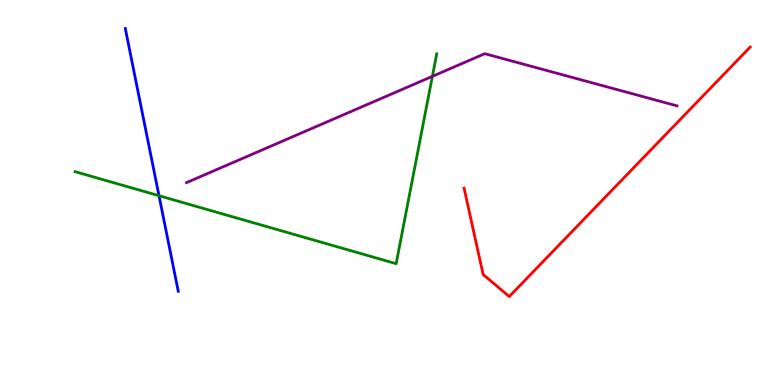[{'lines': ['blue', 'red'], 'intersections': []}, {'lines': ['green', 'red'], 'intersections': []}, {'lines': ['purple', 'red'], 'intersections': []}, {'lines': ['blue', 'green'], 'intersections': [{'x': 2.05, 'y': 4.92}]}, {'lines': ['blue', 'purple'], 'intersections': []}, {'lines': ['green', 'purple'], 'intersections': [{'x': 5.58, 'y': 8.02}]}]